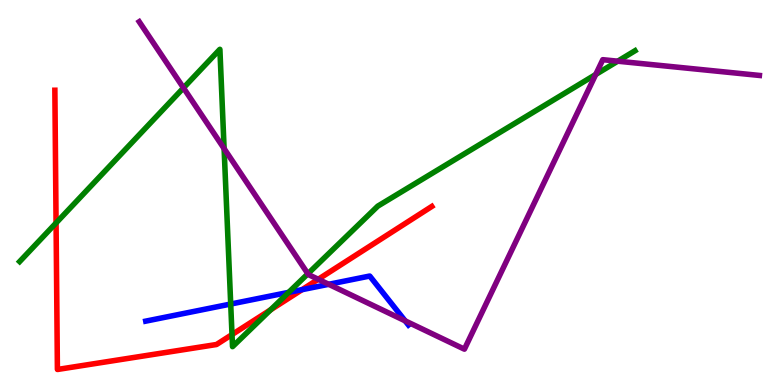[{'lines': ['blue', 'red'], 'intersections': [{'x': 3.9, 'y': 2.48}]}, {'lines': ['green', 'red'], 'intersections': [{'x': 0.724, 'y': 4.21}, {'x': 2.99, 'y': 1.31}, {'x': 3.49, 'y': 1.95}]}, {'lines': ['purple', 'red'], 'intersections': [{'x': 4.11, 'y': 2.75}]}, {'lines': ['blue', 'green'], 'intersections': [{'x': 2.98, 'y': 2.1}, {'x': 3.72, 'y': 2.41}]}, {'lines': ['blue', 'purple'], 'intersections': [{'x': 4.24, 'y': 2.62}, {'x': 5.23, 'y': 1.67}]}, {'lines': ['green', 'purple'], 'intersections': [{'x': 2.37, 'y': 7.72}, {'x': 2.89, 'y': 6.14}, {'x': 3.97, 'y': 2.89}, {'x': 7.69, 'y': 8.07}, {'x': 7.97, 'y': 8.41}]}]